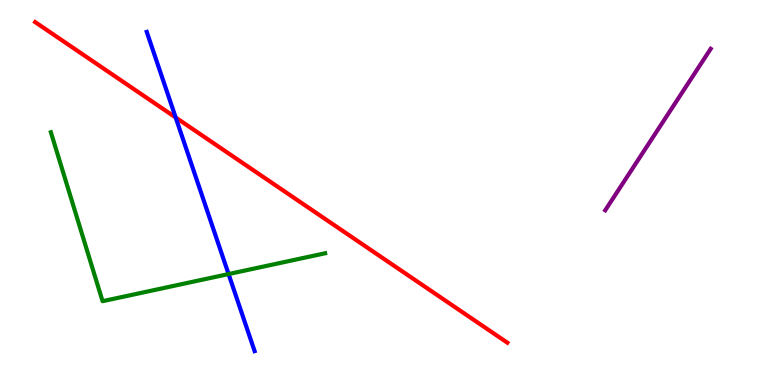[{'lines': ['blue', 'red'], 'intersections': [{'x': 2.27, 'y': 6.95}]}, {'lines': ['green', 'red'], 'intersections': []}, {'lines': ['purple', 'red'], 'intersections': []}, {'lines': ['blue', 'green'], 'intersections': [{'x': 2.95, 'y': 2.88}]}, {'lines': ['blue', 'purple'], 'intersections': []}, {'lines': ['green', 'purple'], 'intersections': []}]